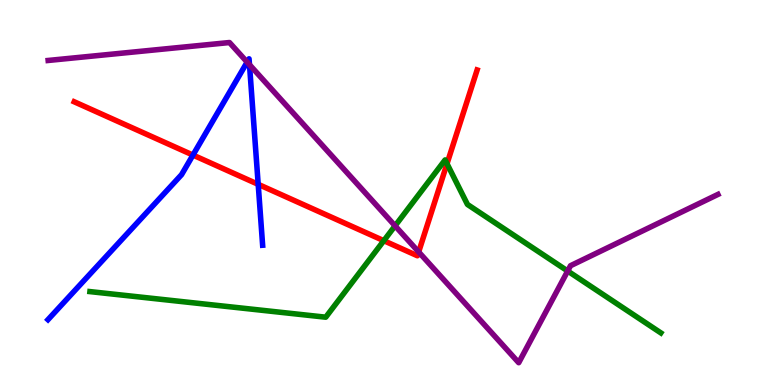[{'lines': ['blue', 'red'], 'intersections': [{'x': 2.49, 'y': 5.97}, {'x': 3.33, 'y': 5.21}]}, {'lines': ['green', 'red'], 'intersections': [{'x': 4.95, 'y': 3.75}, {'x': 5.77, 'y': 5.75}]}, {'lines': ['purple', 'red'], 'intersections': [{'x': 5.4, 'y': 3.46}]}, {'lines': ['blue', 'green'], 'intersections': []}, {'lines': ['blue', 'purple'], 'intersections': [{'x': 3.19, 'y': 8.39}, {'x': 3.22, 'y': 8.32}]}, {'lines': ['green', 'purple'], 'intersections': [{'x': 5.1, 'y': 4.13}, {'x': 7.32, 'y': 2.96}]}]